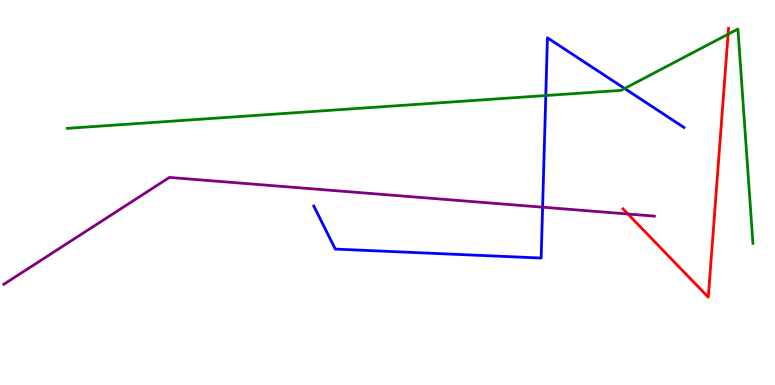[{'lines': ['blue', 'red'], 'intersections': []}, {'lines': ['green', 'red'], 'intersections': [{'x': 9.39, 'y': 9.11}]}, {'lines': ['purple', 'red'], 'intersections': [{'x': 8.1, 'y': 4.44}]}, {'lines': ['blue', 'green'], 'intersections': [{'x': 7.04, 'y': 7.52}, {'x': 8.06, 'y': 7.7}]}, {'lines': ['blue', 'purple'], 'intersections': [{'x': 7.0, 'y': 4.62}]}, {'lines': ['green', 'purple'], 'intersections': []}]